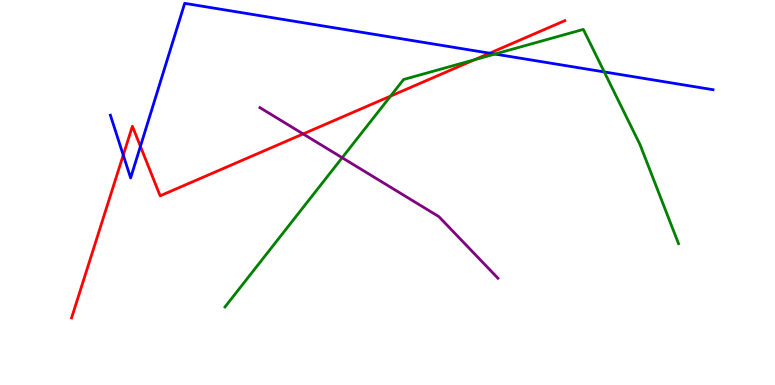[{'lines': ['blue', 'red'], 'intersections': [{'x': 1.59, 'y': 5.97}, {'x': 1.81, 'y': 6.2}, {'x': 6.32, 'y': 8.62}]}, {'lines': ['green', 'red'], 'intersections': [{'x': 5.04, 'y': 7.5}, {'x': 6.12, 'y': 8.45}]}, {'lines': ['purple', 'red'], 'intersections': [{'x': 3.91, 'y': 6.52}]}, {'lines': ['blue', 'green'], 'intersections': [{'x': 6.39, 'y': 8.6}, {'x': 7.8, 'y': 8.13}]}, {'lines': ['blue', 'purple'], 'intersections': []}, {'lines': ['green', 'purple'], 'intersections': [{'x': 4.42, 'y': 5.9}]}]